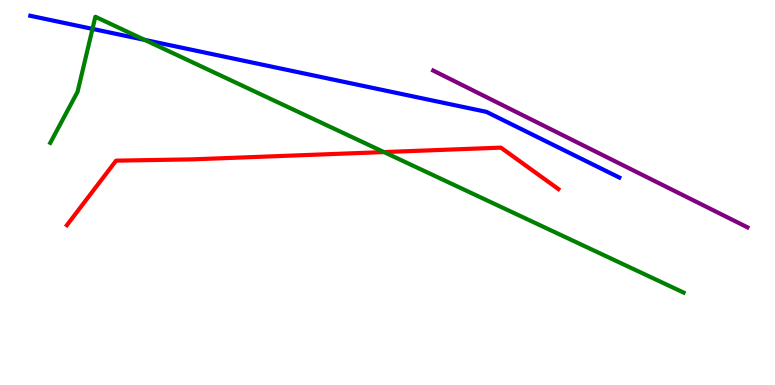[{'lines': ['blue', 'red'], 'intersections': []}, {'lines': ['green', 'red'], 'intersections': [{'x': 4.95, 'y': 6.05}]}, {'lines': ['purple', 'red'], 'intersections': []}, {'lines': ['blue', 'green'], 'intersections': [{'x': 1.19, 'y': 9.25}, {'x': 1.87, 'y': 8.96}]}, {'lines': ['blue', 'purple'], 'intersections': []}, {'lines': ['green', 'purple'], 'intersections': []}]